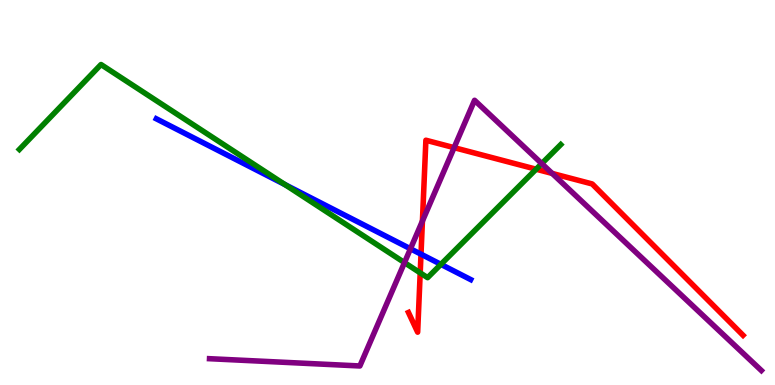[{'lines': ['blue', 'red'], 'intersections': [{'x': 5.43, 'y': 3.4}]}, {'lines': ['green', 'red'], 'intersections': [{'x': 5.42, 'y': 2.91}, {'x': 6.92, 'y': 5.6}]}, {'lines': ['purple', 'red'], 'intersections': [{'x': 5.45, 'y': 4.26}, {'x': 5.86, 'y': 6.16}, {'x': 7.13, 'y': 5.5}]}, {'lines': ['blue', 'green'], 'intersections': [{'x': 3.68, 'y': 5.2}, {'x': 5.69, 'y': 3.13}]}, {'lines': ['blue', 'purple'], 'intersections': [{'x': 5.3, 'y': 3.54}]}, {'lines': ['green', 'purple'], 'intersections': [{'x': 5.22, 'y': 3.18}, {'x': 6.99, 'y': 5.75}]}]